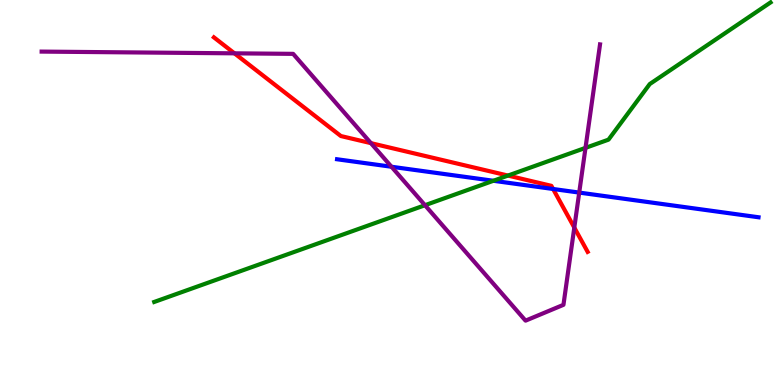[{'lines': ['blue', 'red'], 'intersections': [{'x': 7.14, 'y': 5.09}]}, {'lines': ['green', 'red'], 'intersections': [{'x': 6.55, 'y': 5.44}]}, {'lines': ['purple', 'red'], 'intersections': [{'x': 3.03, 'y': 8.61}, {'x': 4.79, 'y': 6.28}, {'x': 7.41, 'y': 4.09}]}, {'lines': ['blue', 'green'], 'intersections': [{'x': 6.37, 'y': 5.3}]}, {'lines': ['blue', 'purple'], 'intersections': [{'x': 5.05, 'y': 5.67}, {'x': 7.47, 'y': 5.0}]}, {'lines': ['green', 'purple'], 'intersections': [{'x': 5.48, 'y': 4.67}, {'x': 7.55, 'y': 6.16}]}]